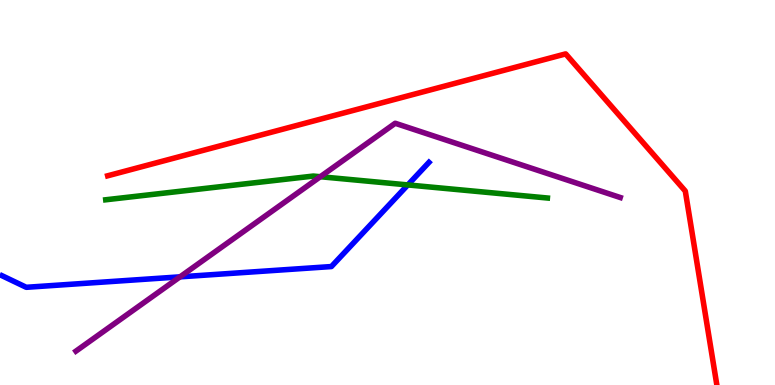[{'lines': ['blue', 'red'], 'intersections': []}, {'lines': ['green', 'red'], 'intersections': []}, {'lines': ['purple', 'red'], 'intersections': []}, {'lines': ['blue', 'green'], 'intersections': [{'x': 5.26, 'y': 5.2}]}, {'lines': ['blue', 'purple'], 'intersections': [{'x': 2.32, 'y': 2.81}]}, {'lines': ['green', 'purple'], 'intersections': [{'x': 4.13, 'y': 5.41}]}]